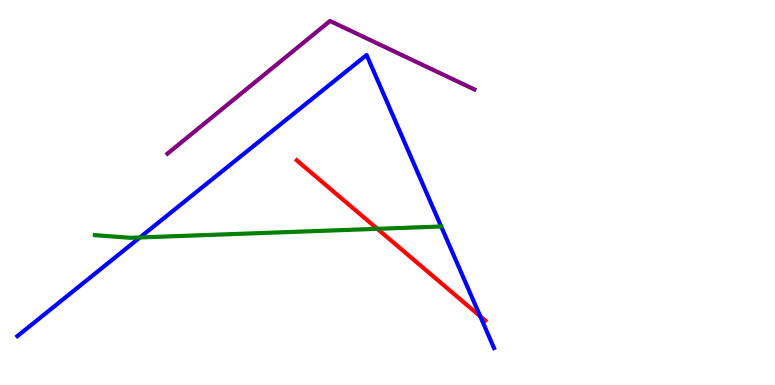[{'lines': ['blue', 'red'], 'intersections': [{'x': 6.2, 'y': 1.79}]}, {'lines': ['green', 'red'], 'intersections': [{'x': 4.87, 'y': 4.06}]}, {'lines': ['purple', 'red'], 'intersections': []}, {'lines': ['blue', 'green'], 'intersections': [{'x': 1.81, 'y': 3.83}, {'x': 5.69, 'y': 4.12}]}, {'lines': ['blue', 'purple'], 'intersections': []}, {'lines': ['green', 'purple'], 'intersections': []}]